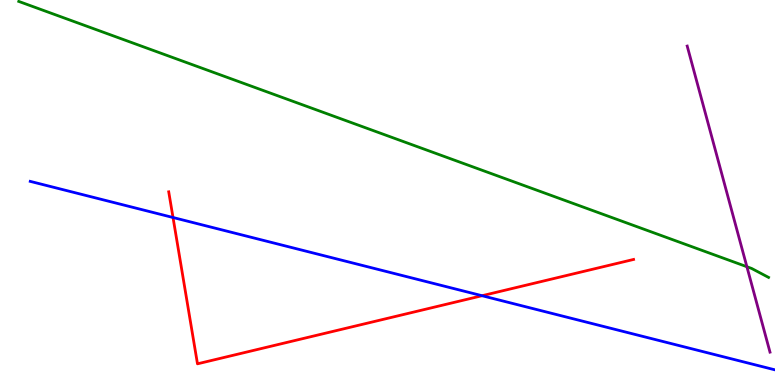[{'lines': ['blue', 'red'], 'intersections': [{'x': 2.23, 'y': 4.35}, {'x': 6.22, 'y': 2.32}]}, {'lines': ['green', 'red'], 'intersections': []}, {'lines': ['purple', 'red'], 'intersections': []}, {'lines': ['blue', 'green'], 'intersections': []}, {'lines': ['blue', 'purple'], 'intersections': []}, {'lines': ['green', 'purple'], 'intersections': [{'x': 9.64, 'y': 3.07}]}]